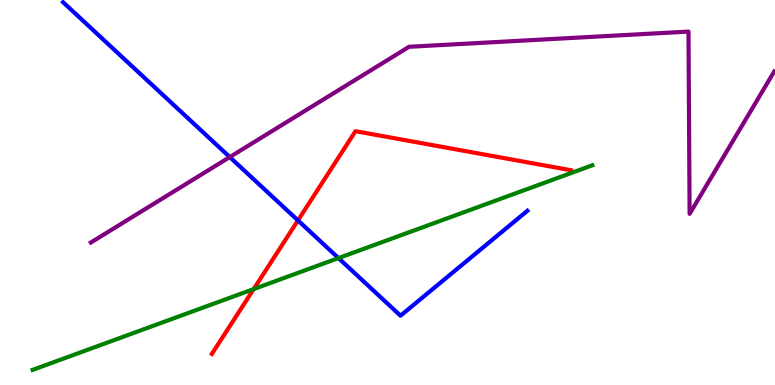[{'lines': ['blue', 'red'], 'intersections': [{'x': 3.84, 'y': 4.28}]}, {'lines': ['green', 'red'], 'intersections': [{'x': 3.27, 'y': 2.49}]}, {'lines': ['purple', 'red'], 'intersections': []}, {'lines': ['blue', 'green'], 'intersections': [{'x': 4.37, 'y': 3.3}]}, {'lines': ['blue', 'purple'], 'intersections': [{'x': 2.96, 'y': 5.92}]}, {'lines': ['green', 'purple'], 'intersections': []}]